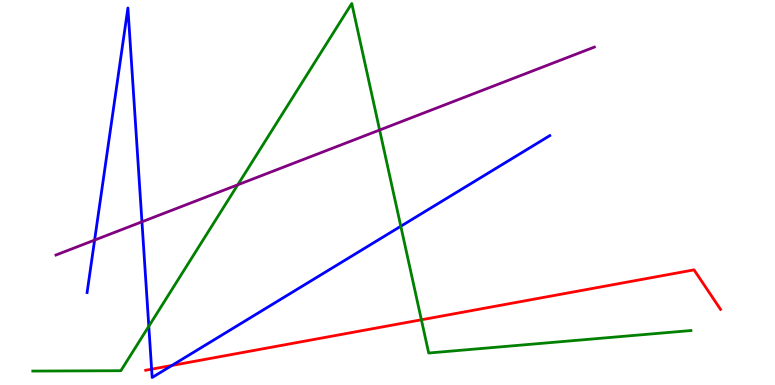[{'lines': ['blue', 'red'], 'intersections': [{'x': 1.96, 'y': 0.411}, {'x': 2.22, 'y': 0.508}]}, {'lines': ['green', 'red'], 'intersections': [{'x': 5.44, 'y': 1.69}]}, {'lines': ['purple', 'red'], 'intersections': []}, {'lines': ['blue', 'green'], 'intersections': [{'x': 1.92, 'y': 1.53}, {'x': 5.17, 'y': 4.12}]}, {'lines': ['blue', 'purple'], 'intersections': [{'x': 1.22, 'y': 3.76}, {'x': 1.83, 'y': 4.24}]}, {'lines': ['green', 'purple'], 'intersections': [{'x': 3.07, 'y': 5.2}, {'x': 4.9, 'y': 6.62}]}]